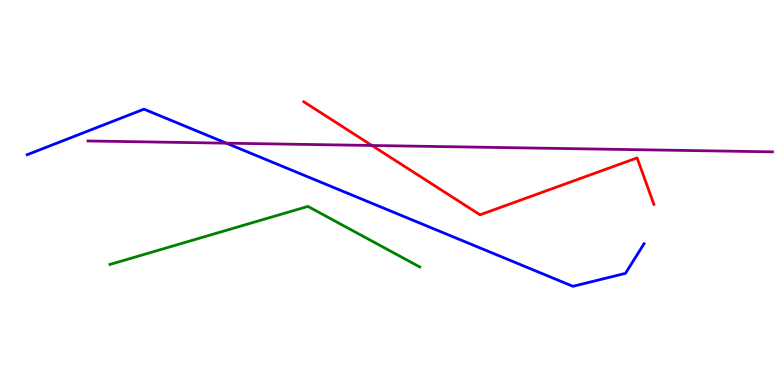[{'lines': ['blue', 'red'], 'intersections': []}, {'lines': ['green', 'red'], 'intersections': []}, {'lines': ['purple', 'red'], 'intersections': [{'x': 4.8, 'y': 6.22}]}, {'lines': ['blue', 'green'], 'intersections': []}, {'lines': ['blue', 'purple'], 'intersections': [{'x': 2.92, 'y': 6.28}]}, {'lines': ['green', 'purple'], 'intersections': []}]